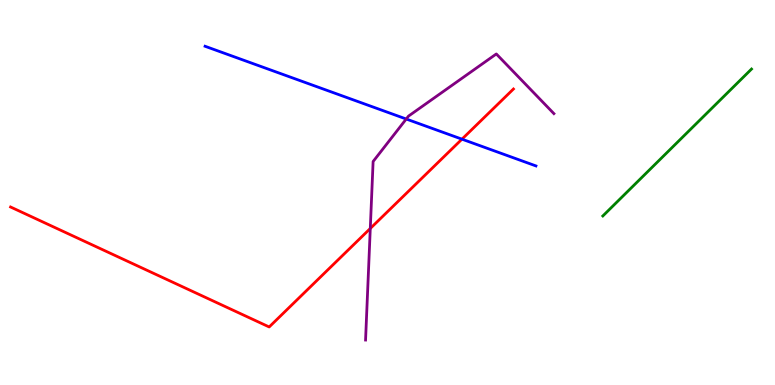[{'lines': ['blue', 'red'], 'intersections': [{'x': 5.96, 'y': 6.39}]}, {'lines': ['green', 'red'], 'intersections': []}, {'lines': ['purple', 'red'], 'intersections': [{'x': 4.78, 'y': 4.07}]}, {'lines': ['blue', 'green'], 'intersections': []}, {'lines': ['blue', 'purple'], 'intersections': [{'x': 5.24, 'y': 6.91}]}, {'lines': ['green', 'purple'], 'intersections': []}]